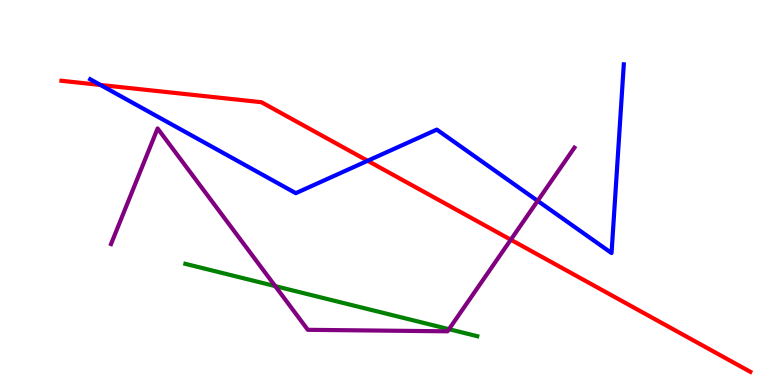[{'lines': ['blue', 'red'], 'intersections': [{'x': 1.3, 'y': 7.79}, {'x': 4.74, 'y': 5.82}]}, {'lines': ['green', 'red'], 'intersections': []}, {'lines': ['purple', 'red'], 'intersections': [{'x': 6.59, 'y': 3.77}]}, {'lines': ['blue', 'green'], 'intersections': []}, {'lines': ['blue', 'purple'], 'intersections': [{'x': 6.94, 'y': 4.78}]}, {'lines': ['green', 'purple'], 'intersections': [{'x': 3.55, 'y': 2.57}, {'x': 5.79, 'y': 1.45}]}]